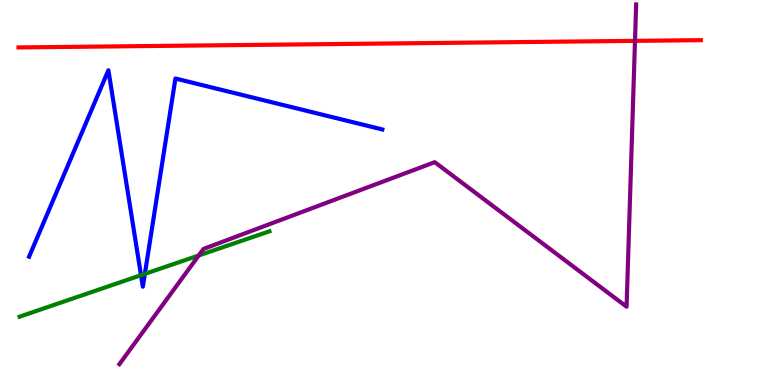[{'lines': ['blue', 'red'], 'intersections': []}, {'lines': ['green', 'red'], 'intersections': []}, {'lines': ['purple', 'red'], 'intersections': [{'x': 8.19, 'y': 8.94}]}, {'lines': ['blue', 'green'], 'intersections': [{'x': 1.82, 'y': 2.85}, {'x': 1.87, 'y': 2.89}]}, {'lines': ['blue', 'purple'], 'intersections': []}, {'lines': ['green', 'purple'], 'intersections': [{'x': 2.56, 'y': 3.36}]}]